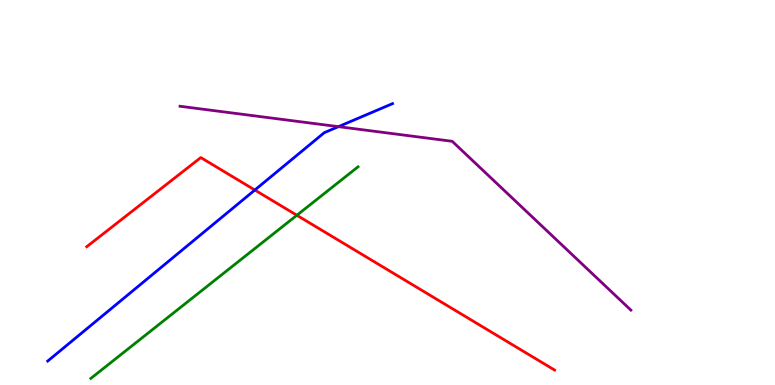[{'lines': ['blue', 'red'], 'intersections': [{'x': 3.29, 'y': 5.06}]}, {'lines': ['green', 'red'], 'intersections': [{'x': 3.83, 'y': 4.41}]}, {'lines': ['purple', 'red'], 'intersections': []}, {'lines': ['blue', 'green'], 'intersections': []}, {'lines': ['blue', 'purple'], 'intersections': [{'x': 4.37, 'y': 6.71}]}, {'lines': ['green', 'purple'], 'intersections': []}]